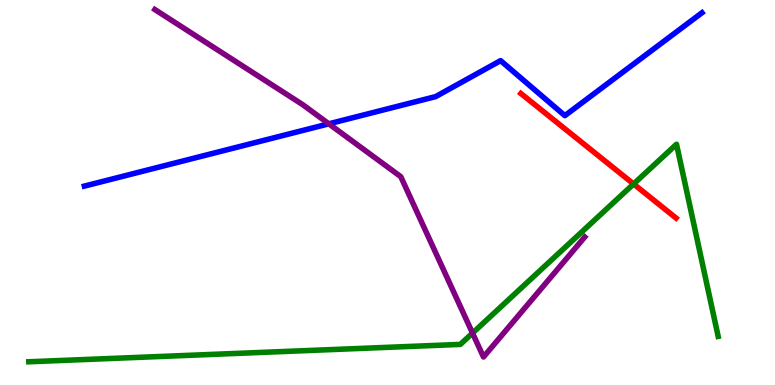[{'lines': ['blue', 'red'], 'intersections': []}, {'lines': ['green', 'red'], 'intersections': [{'x': 8.18, 'y': 5.22}]}, {'lines': ['purple', 'red'], 'intersections': []}, {'lines': ['blue', 'green'], 'intersections': []}, {'lines': ['blue', 'purple'], 'intersections': [{'x': 4.24, 'y': 6.78}]}, {'lines': ['green', 'purple'], 'intersections': [{'x': 6.1, 'y': 1.35}]}]